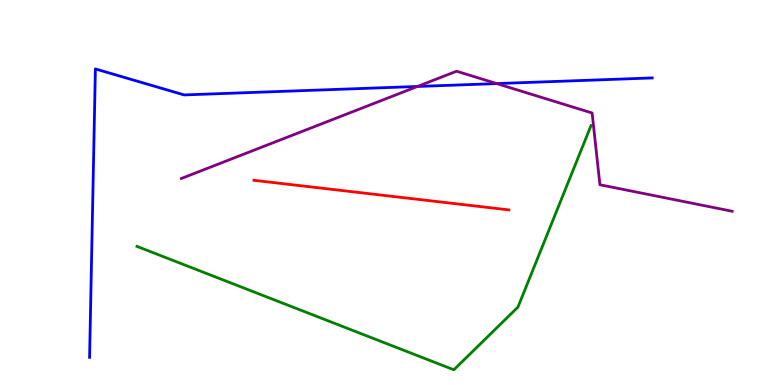[{'lines': ['blue', 'red'], 'intersections': []}, {'lines': ['green', 'red'], 'intersections': []}, {'lines': ['purple', 'red'], 'intersections': []}, {'lines': ['blue', 'green'], 'intersections': []}, {'lines': ['blue', 'purple'], 'intersections': [{'x': 5.39, 'y': 7.75}, {'x': 6.41, 'y': 7.83}]}, {'lines': ['green', 'purple'], 'intersections': []}]